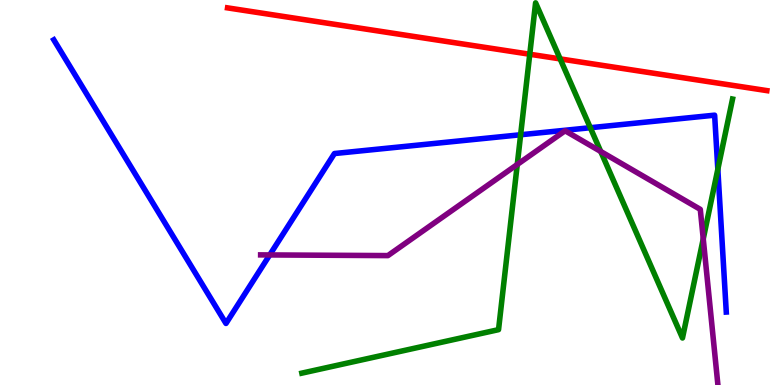[{'lines': ['blue', 'red'], 'intersections': []}, {'lines': ['green', 'red'], 'intersections': [{'x': 6.84, 'y': 8.59}, {'x': 7.23, 'y': 8.47}]}, {'lines': ['purple', 'red'], 'intersections': []}, {'lines': ['blue', 'green'], 'intersections': [{'x': 6.72, 'y': 6.5}, {'x': 7.62, 'y': 6.68}, {'x': 9.26, 'y': 5.6}]}, {'lines': ['blue', 'purple'], 'intersections': [{'x': 3.48, 'y': 3.38}]}, {'lines': ['green', 'purple'], 'intersections': [{'x': 6.67, 'y': 5.73}, {'x': 7.75, 'y': 6.07}, {'x': 9.07, 'y': 3.8}]}]